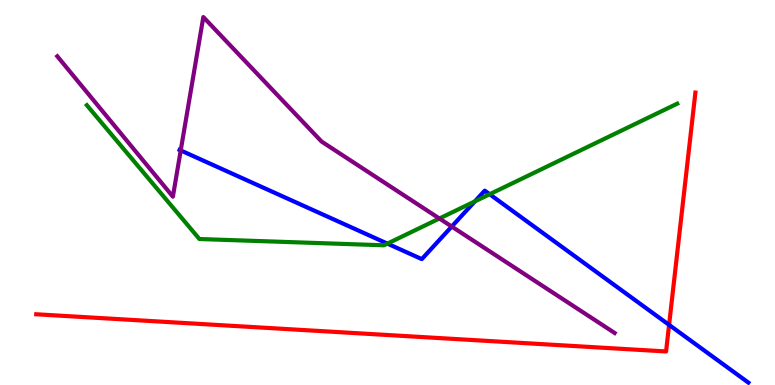[{'lines': ['blue', 'red'], 'intersections': [{'x': 8.63, 'y': 1.56}]}, {'lines': ['green', 'red'], 'intersections': []}, {'lines': ['purple', 'red'], 'intersections': []}, {'lines': ['blue', 'green'], 'intersections': [{'x': 5.0, 'y': 3.67}, {'x': 6.13, 'y': 4.77}, {'x': 6.32, 'y': 4.95}]}, {'lines': ['blue', 'purple'], 'intersections': [{'x': 2.33, 'y': 6.09}, {'x': 5.83, 'y': 4.12}]}, {'lines': ['green', 'purple'], 'intersections': [{'x': 5.67, 'y': 4.32}]}]